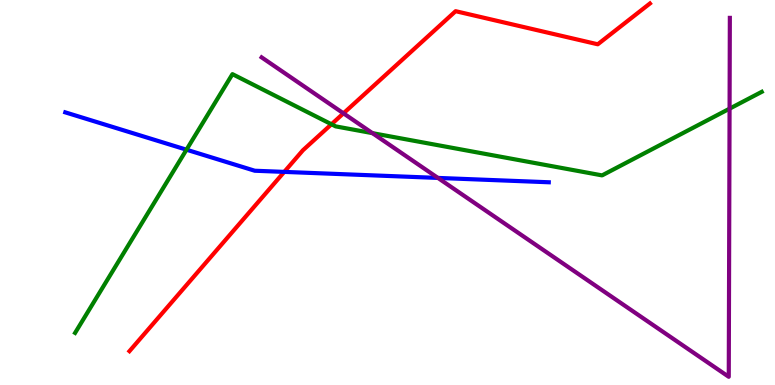[{'lines': ['blue', 'red'], 'intersections': [{'x': 3.67, 'y': 5.54}]}, {'lines': ['green', 'red'], 'intersections': [{'x': 4.28, 'y': 6.77}]}, {'lines': ['purple', 'red'], 'intersections': [{'x': 4.43, 'y': 7.06}]}, {'lines': ['blue', 'green'], 'intersections': [{'x': 2.41, 'y': 6.11}]}, {'lines': ['blue', 'purple'], 'intersections': [{'x': 5.65, 'y': 5.38}]}, {'lines': ['green', 'purple'], 'intersections': [{'x': 4.81, 'y': 6.54}, {'x': 9.41, 'y': 7.18}]}]